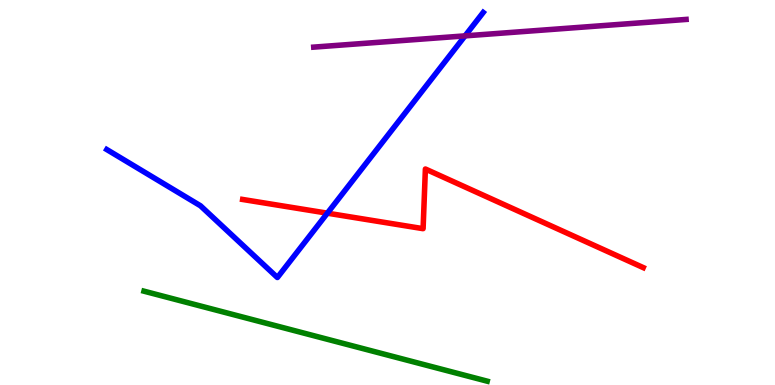[{'lines': ['blue', 'red'], 'intersections': [{'x': 4.22, 'y': 4.46}]}, {'lines': ['green', 'red'], 'intersections': []}, {'lines': ['purple', 'red'], 'intersections': []}, {'lines': ['blue', 'green'], 'intersections': []}, {'lines': ['blue', 'purple'], 'intersections': [{'x': 6.0, 'y': 9.07}]}, {'lines': ['green', 'purple'], 'intersections': []}]